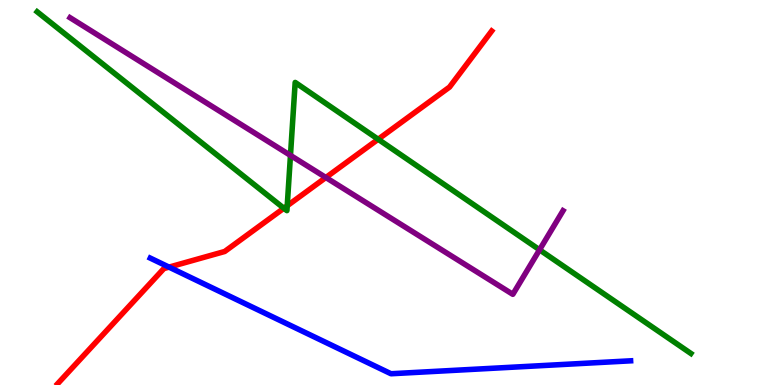[{'lines': ['blue', 'red'], 'intersections': [{'x': 2.18, 'y': 3.06}]}, {'lines': ['green', 'red'], 'intersections': [{'x': 3.66, 'y': 4.59}, {'x': 3.71, 'y': 4.66}, {'x': 4.88, 'y': 6.38}]}, {'lines': ['purple', 'red'], 'intersections': [{'x': 4.2, 'y': 5.39}]}, {'lines': ['blue', 'green'], 'intersections': []}, {'lines': ['blue', 'purple'], 'intersections': []}, {'lines': ['green', 'purple'], 'intersections': [{'x': 3.75, 'y': 5.96}, {'x': 6.96, 'y': 3.51}]}]